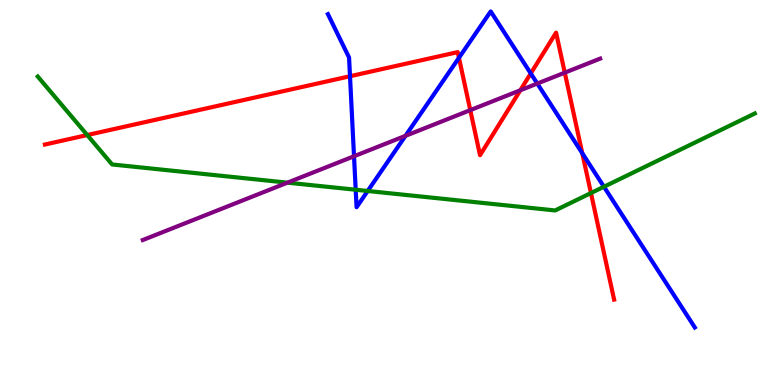[{'lines': ['blue', 'red'], 'intersections': [{'x': 4.52, 'y': 8.02}, {'x': 5.92, 'y': 8.5}, {'x': 6.85, 'y': 8.09}, {'x': 7.51, 'y': 6.02}]}, {'lines': ['green', 'red'], 'intersections': [{'x': 1.13, 'y': 6.49}, {'x': 7.63, 'y': 4.99}]}, {'lines': ['purple', 'red'], 'intersections': [{'x': 6.07, 'y': 7.14}, {'x': 6.71, 'y': 7.65}, {'x': 7.29, 'y': 8.11}]}, {'lines': ['blue', 'green'], 'intersections': [{'x': 4.59, 'y': 5.07}, {'x': 4.74, 'y': 5.04}, {'x': 7.79, 'y': 5.15}]}, {'lines': ['blue', 'purple'], 'intersections': [{'x': 4.57, 'y': 5.94}, {'x': 5.23, 'y': 6.47}, {'x': 6.93, 'y': 7.83}]}, {'lines': ['green', 'purple'], 'intersections': [{'x': 3.71, 'y': 5.26}]}]